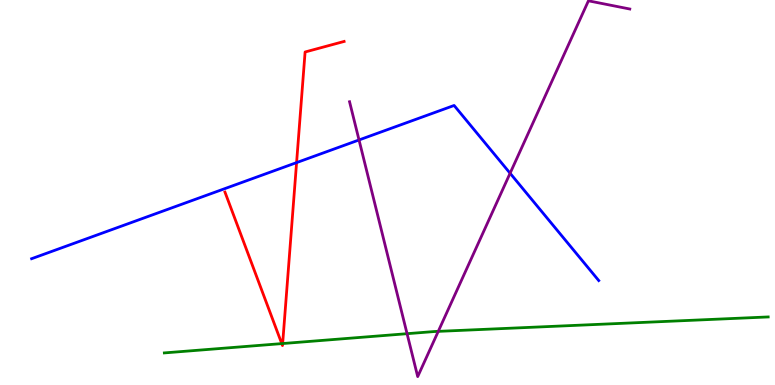[{'lines': ['blue', 'red'], 'intersections': [{'x': 3.83, 'y': 5.78}]}, {'lines': ['green', 'red'], 'intersections': [{'x': 3.64, 'y': 1.08}, {'x': 3.65, 'y': 1.08}]}, {'lines': ['purple', 'red'], 'intersections': []}, {'lines': ['blue', 'green'], 'intersections': []}, {'lines': ['blue', 'purple'], 'intersections': [{'x': 4.63, 'y': 6.36}, {'x': 6.58, 'y': 5.5}]}, {'lines': ['green', 'purple'], 'intersections': [{'x': 5.25, 'y': 1.33}, {'x': 5.65, 'y': 1.39}]}]